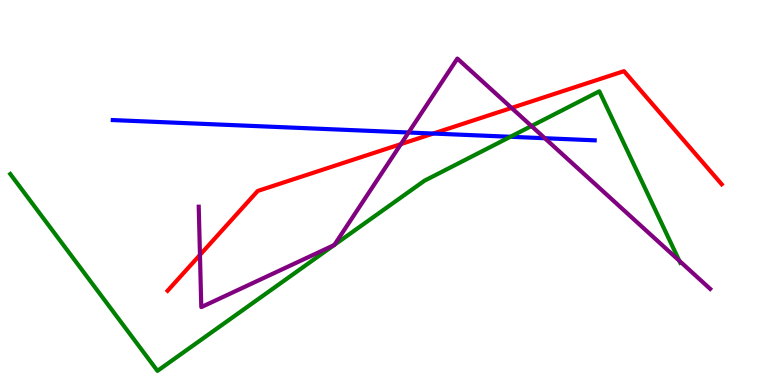[{'lines': ['blue', 'red'], 'intersections': [{'x': 5.59, 'y': 6.53}]}, {'lines': ['green', 'red'], 'intersections': []}, {'lines': ['purple', 'red'], 'intersections': [{'x': 2.58, 'y': 3.38}, {'x': 5.17, 'y': 6.26}, {'x': 6.6, 'y': 7.2}]}, {'lines': ['blue', 'green'], 'intersections': [{'x': 6.59, 'y': 6.45}]}, {'lines': ['blue', 'purple'], 'intersections': [{'x': 5.27, 'y': 6.56}, {'x': 7.03, 'y': 6.41}]}, {'lines': ['green', 'purple'], 'intersections': [{'x': 4.31, 'y': 3.63}, {'x': 4.31, 'y': 3.64}, {'x': 6.86, 'y': 6.73}, {'x': 8.76, 'y': 3.23}]}]